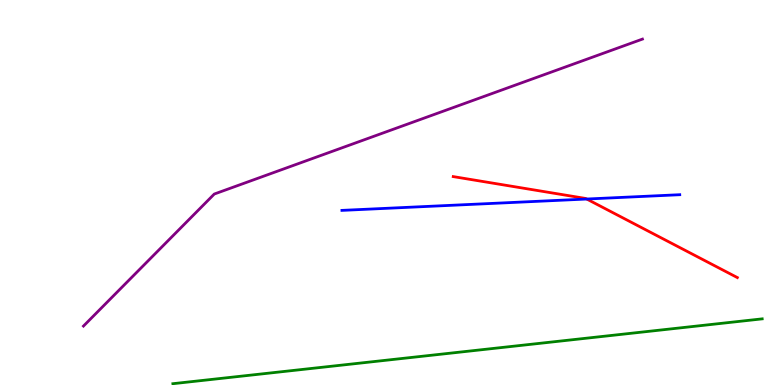[{'lines': ['blue', 'red'], 'intersections': [{'x': 7.57, 'y': 4.83}]}, {'lines': ['green', 'red'], 'intersections': []}, {'lines': ['purple', 'red'], 'intersections': []}, {'lines': ['blue', 'green'], 'intersections': []}, {'lines': ['blue', 'purple'], 'intersections': []}, {'lines': ['green', 'purple'], 'intersections': []}]